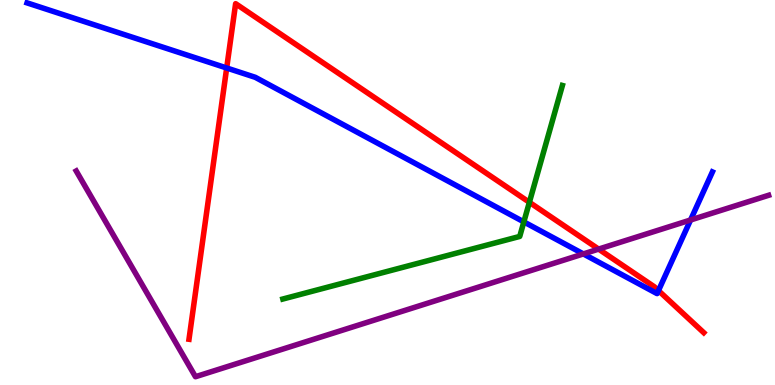[{'lines': ['blue', 'red'], 'intersections': [{'x': 2.92, 'y': 8.23}, {'x': 8.5, 'y': 2.45}]}, {'lines': ['green', 'red'], 'intersections': [{'x': 6.83, 'y': 4.75}]}, {'lines': ['purple', 'red'], 'intersections': [{'x': 7.72, 'y': 3.53}]}, {'lines': ['blue', 'green'], 'intersections': [{'x': 6.76, 'y': 4.24}]}, {'lines': ['blue', 'purple'], 'intersections': [{'x': 7.53, 'y': 3.4}, {'x': 8.91, 'y': 4.29}]}, {'lines': ['green', 'purple'], 'intersections': []}]